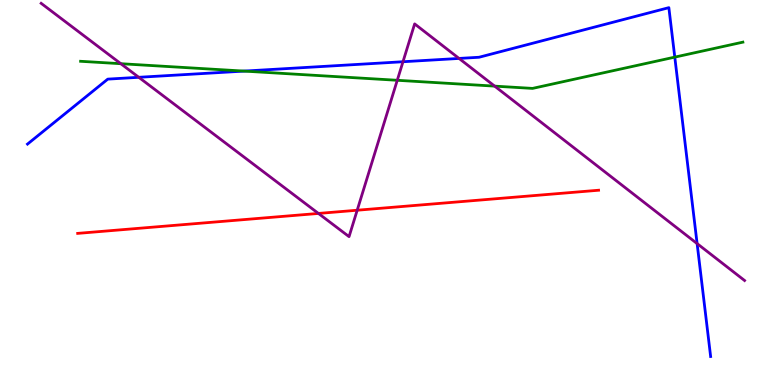[{'lines': ['blue', 'red'], 'intersections': []}, {'lines': ['green', 'red'], 'intersections': []}, {'lines': ['purple', 'red'], 'intersections': [{'x': 4.11, 'y': 4.46}, {'x': 4.61, 'y': 4.54}]}, {'lines': ['blue', 'green'], 'intersections': [{'x': 3.15, 'y': 8.15}, {'x': 8.71, 'y': 8.52}]}, {'lines': ['blue', 'purple'], 'intersections': [{'x': 1.79, 'y': 7.99}, {'x': 5.2, 'y': 8.4}, {'x': 5.92, 'y': 8.48}, {'x': 8.99, 'y': 3.67}]}, {'lines': ['green', 'purple'], 'intersections': [{'x': 1.56, 'y': 8.35}, {'x': 5.13, 'y': 7.91}, {'x': 6.38, 'y': 7.76}]}]